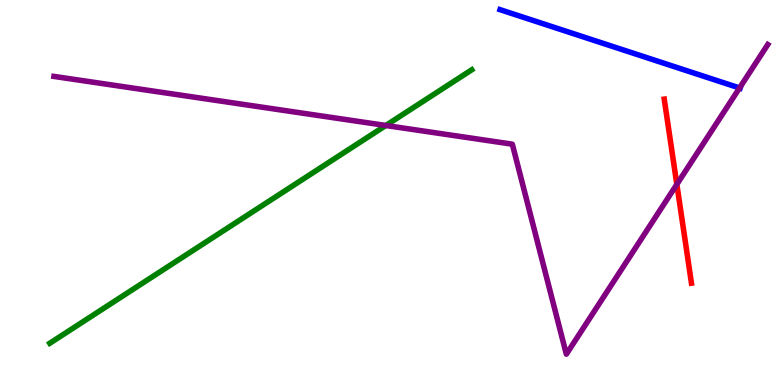[{'lines': ['blue', 'red'], 'intersections': []}, {'lines': ['green', 'red'], 'intersections': []}, {'lines': ['purple', 'red'], 'intersections': [{'x': 8.73, 'y': 5.21}]}, {'lines': ['blue', 'green'], 'intersections': []}, {'lines': ['blue', 'purple'], 'intersections': [{'x': 9.54, 'y': 7.72}]}, {'lines': ['green', 'purple'], 'intersections': [{'x': 4.98, 'y': 6.74}]}]